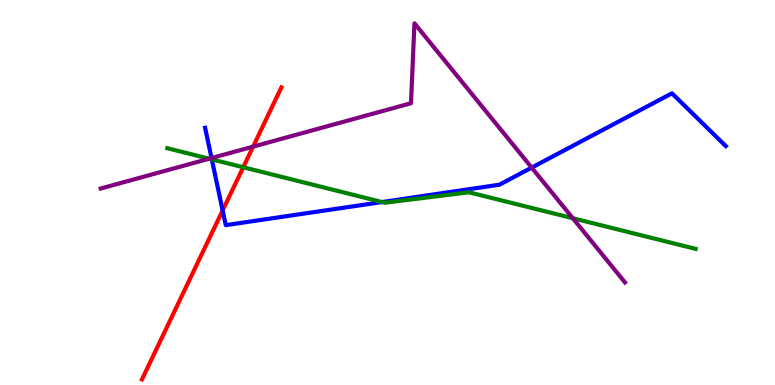[{'lines': ['blue', 'red'], 'intersections': [{'x': 2.87, 'y': 4.53}]}, {'lines': ['green', 'red'], 'intersections': [{'x': 3.14, 'y': 5.66}]}, {'lines': ['purple', 'red'], 'intersections': [{'x': 3.27, 'y': 6.19}]}, {'lines': ['blue', 'green'], 'intersections': [{'x': 2.73, 'y': 5.86}, {'x': 4.93, 'y': 4.75}]}, {'lines': ['blue', 'purple'], 'intersections': [{'x': 2.73, 'y': 5.89}, {'x': 6.86, 'y': 5.65}]}, {'lines': ['green', 'purple'], 'intersections': [{'x': 2.7, 'y': 5.88}, {'x': 7.39, 'y': 4.33}]}]